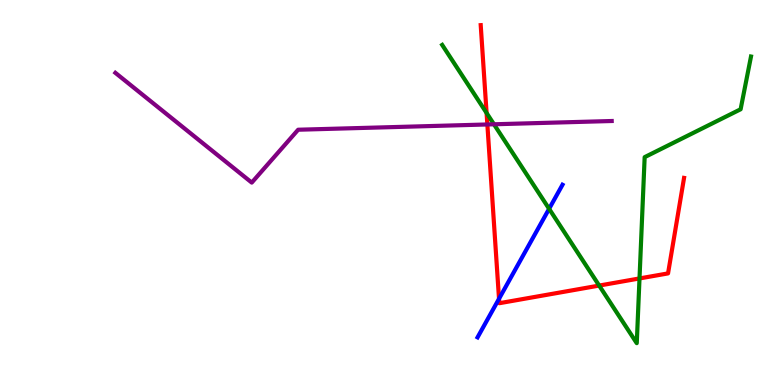[{'lines': ['blue', 'red'], 'intersections': [{'x': 6.44, 'y': 2.24}]}, {'lines': ['green', 'red'], 'intersections': [{'x': 6.28, 'y': 7.07}, {'x': 7.73, 'y': 2.58}, {'x': 8.25, 'y': 2.77}]}, {'lines': ['purple', 'red'], 'intersections': [{'x': 6.29, 'y': 6.77}]}, {'lines': ['blue', 'green'], 'intersections': [{'x': 7.09, 'y': 4.58}]}, {'lines': ['blue', 'purple'], 'intersections': []}, {'lines': ['green', 'purple'], 'intersections': [{'x': 6.37, 'y': 6.77}]}]